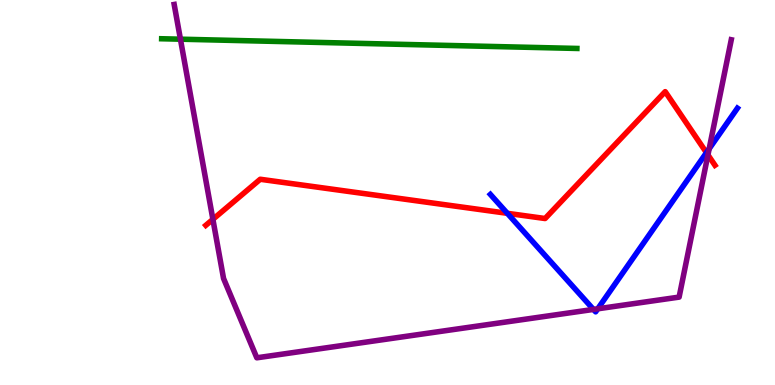[{'lines': ['blue', 'red'], 'intersections': [{'x': 6.55, 'y': 4.46}, {'x': 9.12, 'y': 6.03}]}, {'lines': ['green', 'red'], 'intersections': []}, {'lines': ['purple', 'red'], 'intersections': [{'x': 2.75, 'y': 4.3}, {'x': 9.13, 'y': 5.98}]}, {'lines': ['blue', 'green'], 'intersections': []}, {'lines': ['blue', 'purple'], 'intersections': [{'x': 7.66, 'y': 1.96}, {'x': 7.71, 'y': 1.98}, {'x': 9.15, 'y': 6.14}]}, {'lines': ['green', 'purple'], 'intersections': [{'x': 2.33, 'y': 8.98}]}]